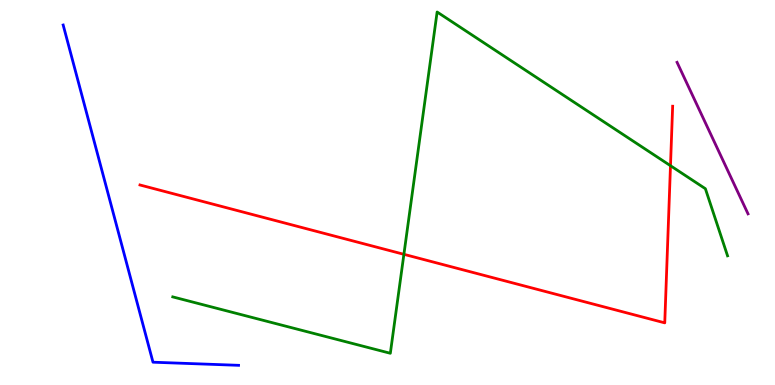[{'lines': ['blue', 'red'], 'intersections': []}, {'lines': ['green', 'red'], 'intersections': [{'x': 5.21, 'y': 3.39}, {'x': 8.65, 'y': 5.7}]}, {'lines': ['purple', 'red'], 'intersections': []}, {'lines': ['blue', 'green'], 'intersections': []}, {'lines': ['blue', 'purple'], 'intersections': []}, {'lines': ['green', 'purple'], 'intersections': []}]